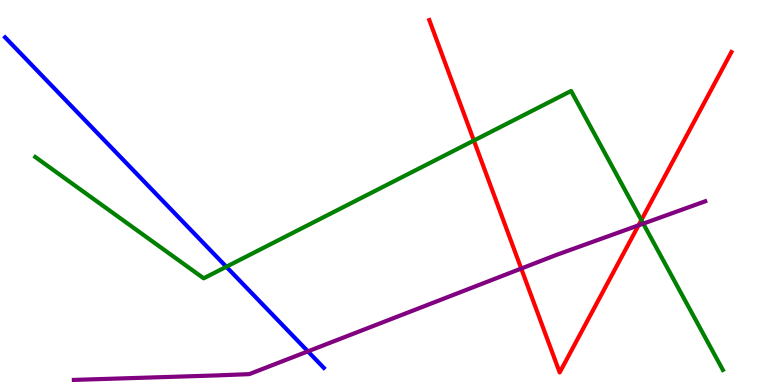[{'lines': ['blue', 'red'], 'intersections': []}, {'lines': ['green', 'red'], 'intersections': [{'x': 6.11, 'y': 6.35}, {'x': 8.28, 'y': 4.28}]}, {'lines': ['purple', 'red'], 'intersections': [{'x': 6.73, 'y': 3.02}, {'x': 8.24, 'y': 4.15}]}, {'lines': ['blue', 'green'], 'intersections': [{'x': 2.92, 'y': 3.07}]}, {'lines': ['blue', 'purple'], 'intersections': [{'x': 3.97, 'y': 0.874}]}, {'lines': ['green', 'purple'], 'intersections': [{'x': 8.3, 'y': 4.19}]}]